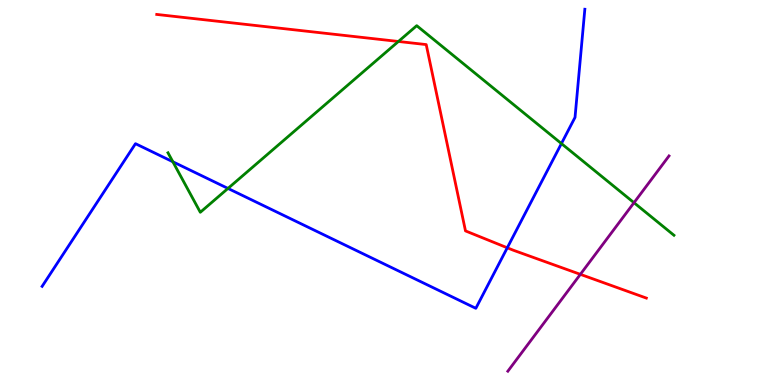[{'lines': ['blue', 'red'], 'intersections': [{'x': 6.55, 'y': 3.56}]}, {'lines': ['green', 'red'], 'intersections': [{'x': 5.14, 'y': 8.92}]}, {'lines': ['purple', 'red'], 'intersections': [{'x': 7.49, 'y': 2.87}]}, {'lines': ['blue', 'green'], 'intersections': [{'x': 2.23, 'y': 5.8}, {'x': 2.94, 'y': 5.11}, {'x': 7.24, 'y': 6.27}]}, {'lines': ['blue', 'purple'], 'intersections': []}, {'lines': ['green', 'purple'], 'intersections': [{'x': 8.18, 'y': 4.73}]}]